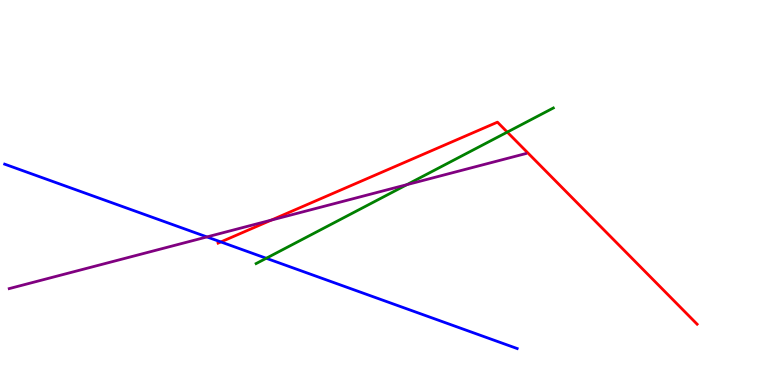[{'lines': ['blue', 'red'], 'intersections': [{'x': 2.85, 'y': 3.72}]}, {'lines': ['green', 'red'], 'intersections': [{'x': 6.55, 'y': 6.57}]}, {'lines': ['purple', 'red'], 'intersections': [{'x': 3.5, 'y': 4.28}]}, {'lines': ['blue', 'green'], 'intersections': [{'x': 3.44, 'y': 3.29}]}, {'lines': ['blue', 'purple'], 'intersections': [{'x': 2.67, 'y': 3.85}]}, {'lines': ['green', 'purple'], 'intersections': [{'x': 5.25, 'y': 5.2}]}]